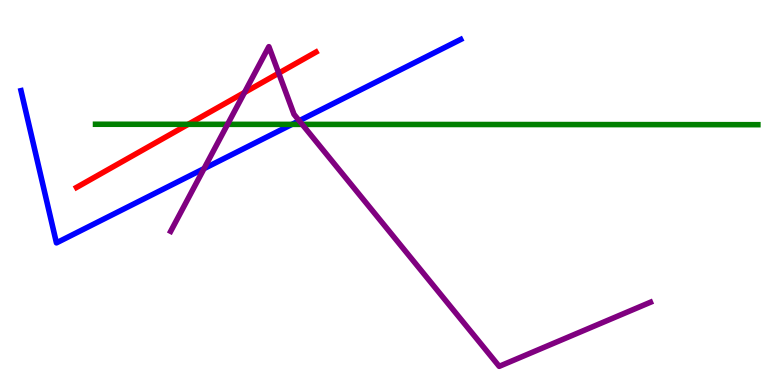[{'lines': ['blue', 'red'], 'intersections': []}, {'lines': ['green', 'red'], 'intersections': [{'x': 2.43, 'y': 6.77}]}, {'lines': ['purple', 'red'], 'intersections': [{'x': 3.15, 'y': 7.6}, {'x': 3.6, 'y': 8.1}]}, {'lines': ['blue', 'green'], 'intersections': [{'x': 3.77, 'y': 6.77}]}, {'lines': ['blue', 'purple'], 'intersections': [{'x': 2.63, 'y': 5.62}, {'x': 3.86, 'y': 6.86}]}, {'lines': ['green', 'purple'], 'intersections': [{'x': 2.94, 'y': 6.77}, {'x': 3.9, 'y': 6.77}]}]